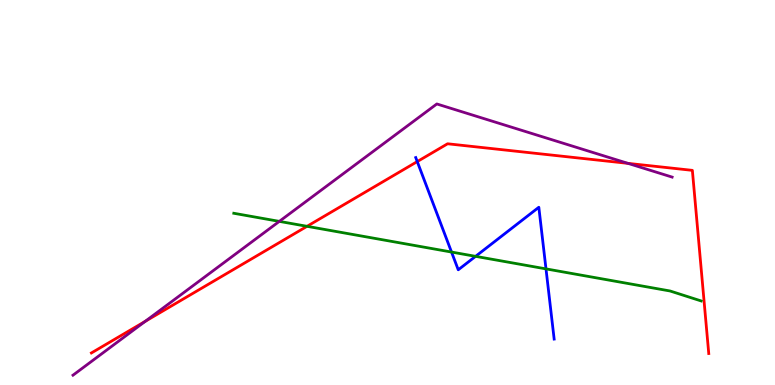[{'lines': ['blue', 'red'], 'intersections': [{'x': 5.38, 'y': 5.8}]}, {'lines': ['green', 'red'], 'intersections': [{'x': 3.96, 'y': 4.12}]}, {'lines': ['purple', 'red'], 'intersections': [{'x': 1.87, 'y': 1.65}, {'x': 8.1, 'y': 5.76}]}, {'lines': ['blue', 'green'], 'intersections': [{'x': 5.83, 'y': 3.45}, {'x': 6.14, 'y': 3.34}, {'x': 7.05, 'y': 3.02}]}, {'lines': ['blue', 'purple'], 'intersections': []}, {'lines': ['green', 'purple'], 'intersections': [{'x': 3.6, 'y': 4.25}]}]